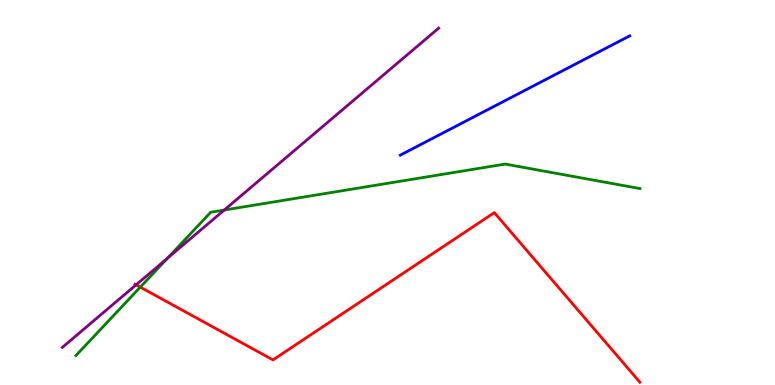[{'lines': ['blue', 'red'], 'intersections': []}, {'lines': ['green', 'red'], 'intersections': [{'x': 1.81, 'y': 2.54}]}, {'lines': ['purple', 'red'], 'intersections': [{'x': 1.76, 'y': 2.6}]}, {'lines': ['blue', 'green'], 'intersections': []}, {'lines': ['blue', 'purple'], 'intersections': []}, {'lines': ['green', 'purple'], 'intersections': [{'x': 2.16, 'y': 3.29}, {'x': 2.89, 'y': 4.54}]}]